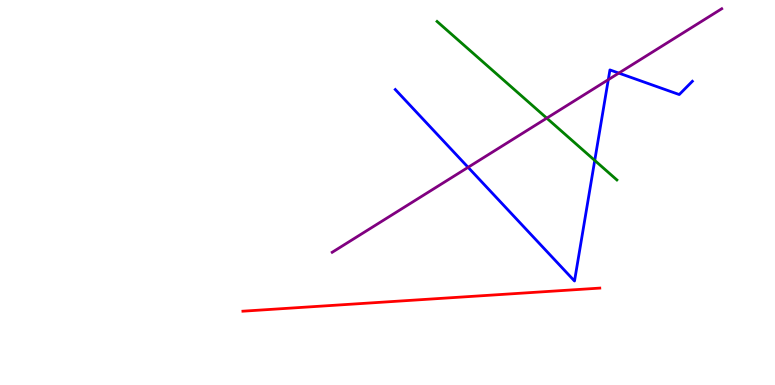[{'lines': ['blue', 'red'], 'intersections': []}, {'lines': ['green', 'red'], 'intersections': []}, {'lines': ['purple', 'red'], 'intersections': []}, {'lines': ['blue', 'green'], 'intersections': [{'x': 7.67, 'y': 5.83}]}, {'lines': ['blue', 'purple'], 'intersections': [{'x': 6.04, 'y': 5.65}, {'x': 7.85, 'y': 7.93}, {'x': 7.98, 'y': 8.1}]}, {'lines': ['green', 'purple'], 'intersections': [{'x': 7.05, 'y': 6.93}]}]